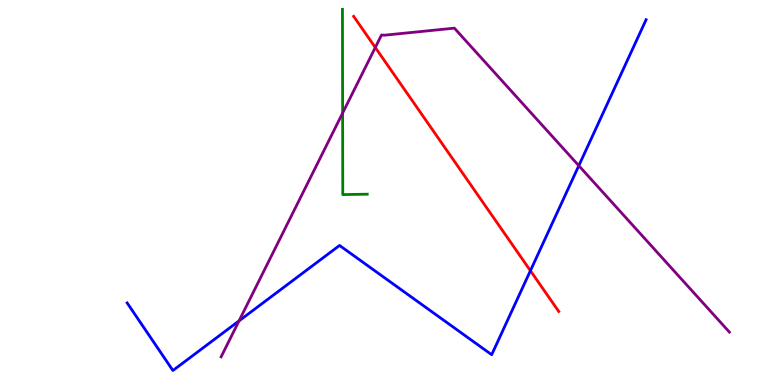[{'lines': ['blue', 'red'], 'intersections': [{'x': 6.84, 'y': 2.97}]}, {'lines': ['green', 'red'], 'intersections': []}, {'lines': ['purple', 'red'], 'intersections': [{'x': 4.84, 'y': 8.77}]}, {'lines': ['blue', 'green'], 'intersections': []}, {'lines': ['blue', 'purple'], 'intersections': [{'x': 3.08, 'y': 1.67}, {'x': 7.47, 'y': 5.7}]}, {'lines': ['green', 'purple'], 'intersections': [{'x': 4.42, 'y': 7.06}]}]